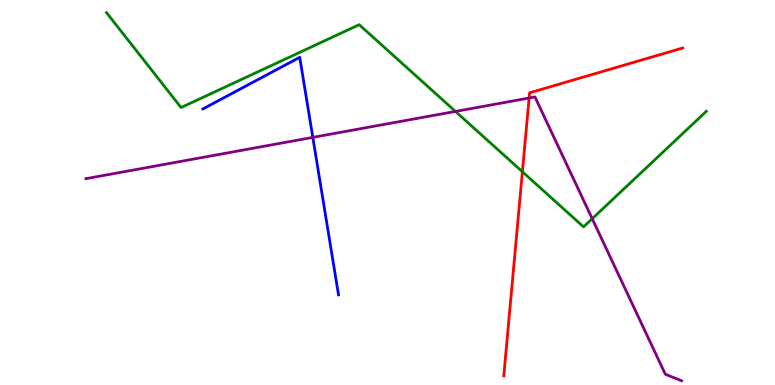[{'lines': ['blue', 'red'], 'intersections': []}, {'lines': ['green', 'red'], 'intersections': [{'x': 6.74, 'y': 5.54}]}, {'lines': ['purple', 'red'], 'intersections': [{'x': 6.83, 'y': 7.45}]}, {'lines': ['blue', 'green'], 'intersections': []}, {'lines': ['blue', 'purple'], 'intersections': [{'x': 4.04, 'y': 6.43}]}, {'lines': ['green', 'purple'], 'intersections': [{'x': 5.88, 'y': 7.11}, {'x': 7.64, 'y': 4.32}]}]